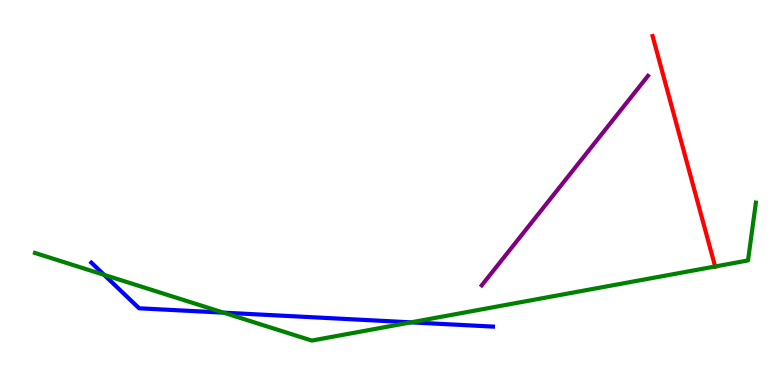[{'lines': ['blue', 'red'], 'intersections': []}, {'lines': ['green', 'red'], 'intersections': [{'x': 9.23, 'y': 3.08}]}, {'lines': ['purple', 'red'], 'intersections': []}, {'lines': ['blue', 'green'], 'intersections': [{'x': 1.34, 'y': 2.86}, {'x': 2.89, 'y': 1.88}, {'x': 5.3, 'y': 1.63}]}, {'lines': ['blue', 'purple'], 'intersections': []}, {'lines': ['green', 'purple'], 'intersections': []}]